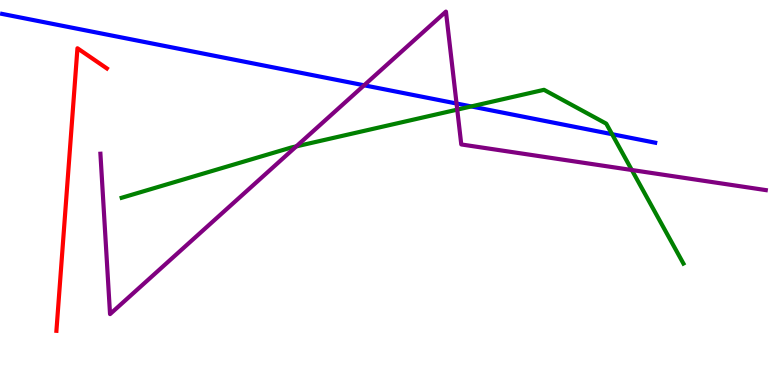[{'lines': ['blue', 'red'], 'intersections': []}, {'lines': ['green', 'red'], 'intersections': []}, {'lines': ['purple', 'red'], 'intersections': []}, {'lines': ['blue', 'green'], 'intersections': [{'x': 6.08, 'y': 7.24}, {'x': 7.9, 'y': 6.51}]}, {'lines': ['blue', 'purple'], 'intersections': [{'x': 4.7, 'y': 7.78}, {'x': 5.89, 'y': 7.31}]}, {'lines': ['green', 'purple'], 'intersections': [{'x': 3.82, 'y': 6.2}, {'x': 5.9, 'y': 7.15}, {'x': 8.15, 'y': 5.58}]}]